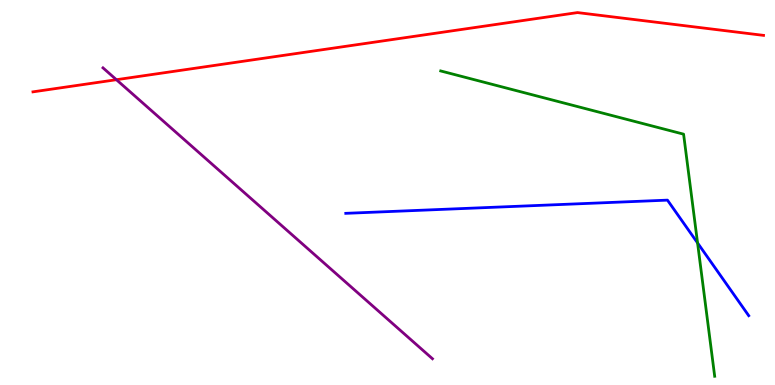[{'lines': ['blue', 'red'], 'intersections': []}, {'lines': ['green', 'red'], 'intersections': []}, {'lines': ['purple', 'red'], 'intersections': [{'x': 1.5, 'y': 7.93}]}, {'lines': ['blue', 'green'], 'intersections': [{'x': 9.0, 'y': 3.69}]}, {'lines': ['blue', 'purple'], 'intersections': []}, {'lines': ['green', 'purple'], 'intersections': []}]